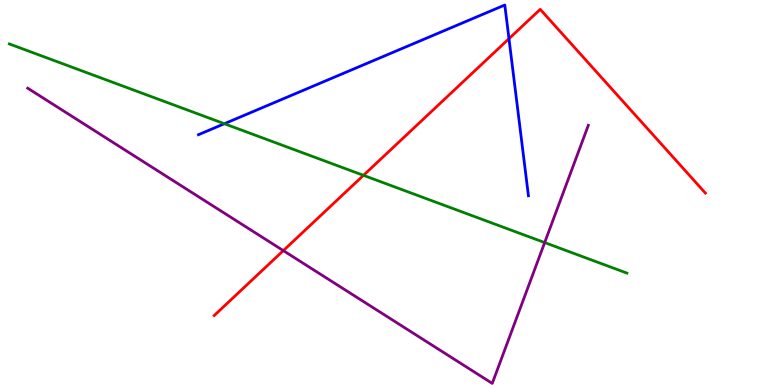[{'lines': ['blue', 'red'], 'intersections': [{'x': 6.57, 'y': 9.0}]}, {'lines': ['green', 'red'], 'intersections': [{'x': 4.69, 'y': 5.45}]}, {'lines': ['purple', 'red'], 'intersections': [{'x': 3.66, 'y': 3.49}]}, {'lines': ['blue', 'green'], 'intersections': [{'x': 2.9, 'y': 6.79}]}, {'lines': ['blue', 'purple'], 'intersections': []}, {'lines': ['green', 'purple'], 'intersections': [{'x': 7.03, 'y': 3.7}]}]